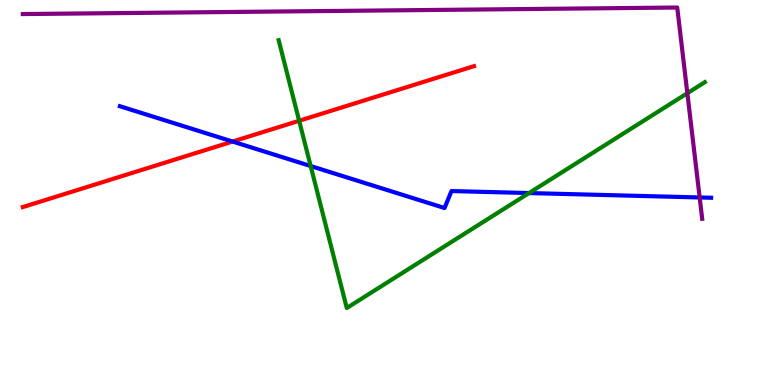[{'lines': ['blue', 'red'], 'intersections': [{'x': 3.0, 'y': 6.32}]}, {'lines': ['green', 'red'], 'intersections': [{'x': 3.86, 'y': 6.86}]}, {'lines': ['purple', 'red'], 'intersections': []}, {'lines': ['blue', 'green'], 'intersections': [{'x': 4.01, 'y': 5.69}, {'x': 6.83, 'y': 4.99}]}, {'lines': ['blue', 'purple'], 'intersections': [{'x': 9.03, 'y': 4.87}]}, {'lines': ['green', 'purple'], 'intersections': [{'x': 8.87, 'y': 7.58}]}]